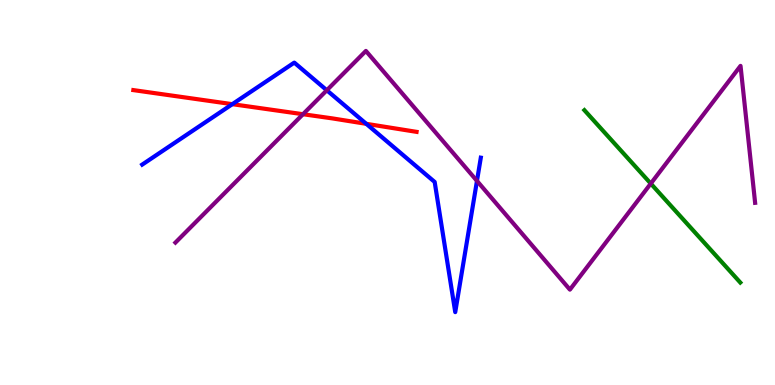[{'lines': ['blue', 'red'], 'intersections': [{'x': 3.0, 'y': 7.29}, {'x': 4.73, 'y': 6.78}]}, {'lines': ['green', 'red'], 'intersections': []}, {'lines': ['purple', 'red'], 'intersections': [{'x': 3.91, 'y': 7.03}]}, {'lines': ['blue', 'green'], 'intersections': []}, {'lines': ['blue', 'purple'], 'intersections': [{'x': 4.22, 'y': 7.66}, {'x': 6.15, 'y': 5.3}]}, {'lines': ['green', 'purple'], 'intersections': [{'x': 8.4, 'y': 5.23}]}]